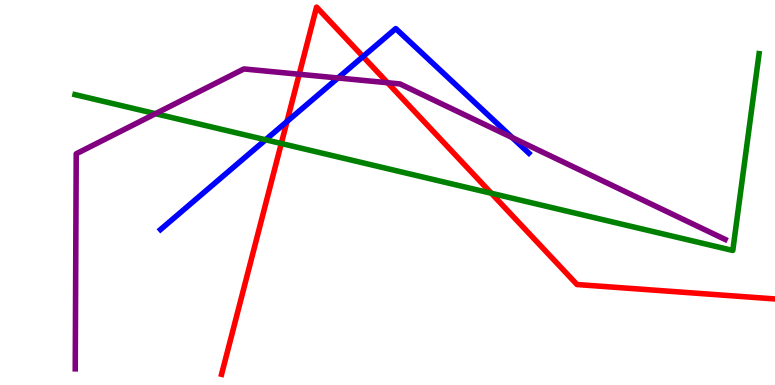[{'lines': ['blue', 'red'], 'intersections': [{'x': 3.7, 'y': 6.84}, {'x': 4.68, 'y': 8.53}]}, {'lines': ['green', 'red'], 'intersections': [{'x': 3.63, 'y': 6.27}, {'x': 6.34, 'y': 4.98}]}, {'lines': ['purple', 'red'], 'intersections': [{'x': 3.86, 'y': 8.07}, {'x': 5.0, 'y': 7.85}]}, {'lines': ['blue', 'green'], 'intersections': [{'x': 3.43, 'y': 6.37}]}, {'lines': ['blue', 'purple'], 'intersections': [{'x': 4.36, 'y': 7.97}, {'x': 6.61, 'y': 6.42}]}, {'lines': ['green', 'purple'], 'intersections': [{'x': 2.01, 'y': 7.05}]}]